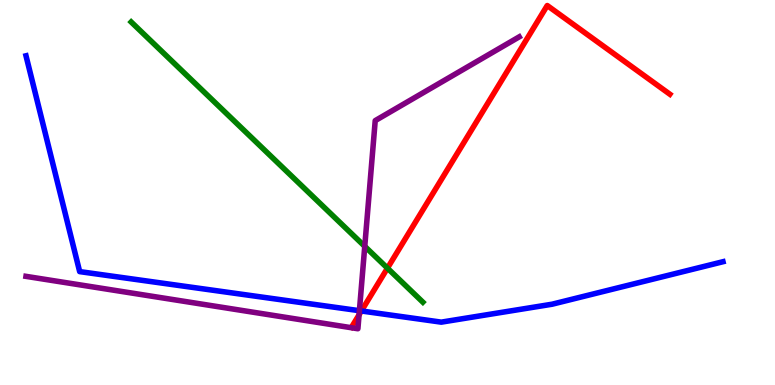[{'lines': ['blue', 'red'], 'intersections': [{'x': 4.66, 'y': 1.92}]}, {'lines': ['green', 'red'], 'intersections': [{'x': 5.0, 'y': 3.04}]}, {'lines': ['purple', 'red'], 'intersections': [{'x': 4.63, 'y': 1.82}]}, {'lines': ['blue', 'green'], 'intersections': []}, {'lines': ['blue', 'purple'], 'intersections': [{'x': 4.64, 'y': 1.93}]}, {'lines': ['green', 'purple'], 'intersections': [{'x': 4.71, 'y': 3.6}]}]